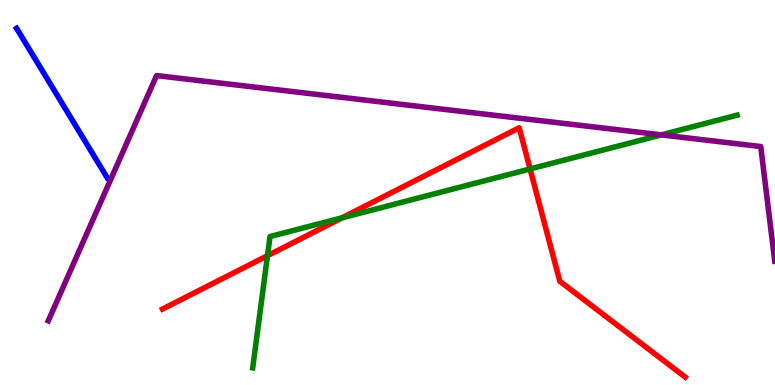[{'lines': ['blue', 'red'], 'intersections': []}, {'lines': ['green', 'red'], 'intersections': [{'x': 3.45, 'y': 3.36}, {'x': 4.41, 'y': 4.34}, {'x': 6.84, 'y': 5.61}]}, {'lines': ['purple', 'red'], 'intersections': []}, {'lines': ['blue', 'green'], 'intersections': []}, {'lines': ['blue', 'purple'], 'intersections': []}, {'lines': ['green', 'purple'], 'intersections': [{'x': 8.53, 'y': 6.5}]}]